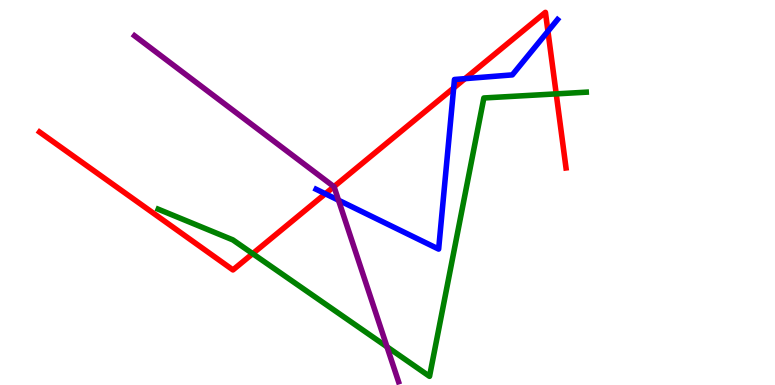[{'lines': ['blue', 'red'], 'intersections': [{'x': 4.2, 'y': 4.97}, {'x': 5.85, 'y': 7.71}, {'x': 6.0, 'y': 7.96}, {'x': 7.07, 'y': 9.19}]}, {'lines': ['green', 'red'], 'intersections': [{'x': 3.26, 'y': 3.41}, {'x': 7.18, 'y': 7.56}]}, {'lines': ['purple', 'red'], 'intersections': [{'x': 4.31, 'y': 5.15}]}, {'lines': ['blue', 'green'], 'intersections': []}, {'lines': ['blue', 'purple'], 'intersections': [{'x': 4.37, 'y': 4.8}]}, {'lines': ['green', 'purple'], 'intersections': [{'x': 4.99, 'y': 0.992}]}]